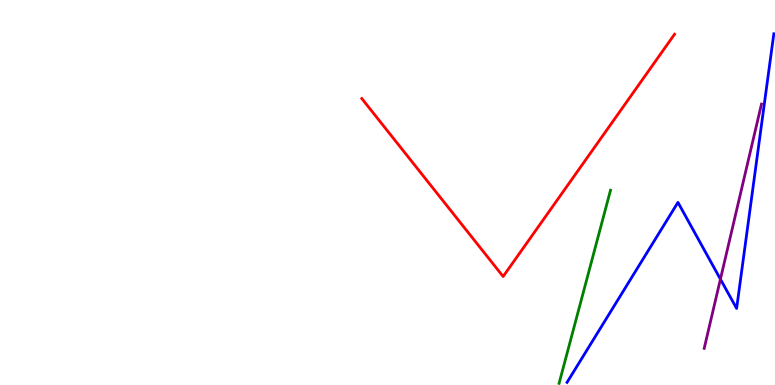[{'lines': ['blue', 'red'], 'intersections': []}, {'lines': ['green', 'red'], 'intersections': []}, {'lines': ['purple', 'red'], 'intersections': []}, {'lines': ['blue', 'green'], 'intersections': []}, {'lines': ['blue', 'purple'], 'intersections': [{'x': 9.3, 'y': 2.75}]}, {'lines': ['green', 'purple'], 'intersections': []}]